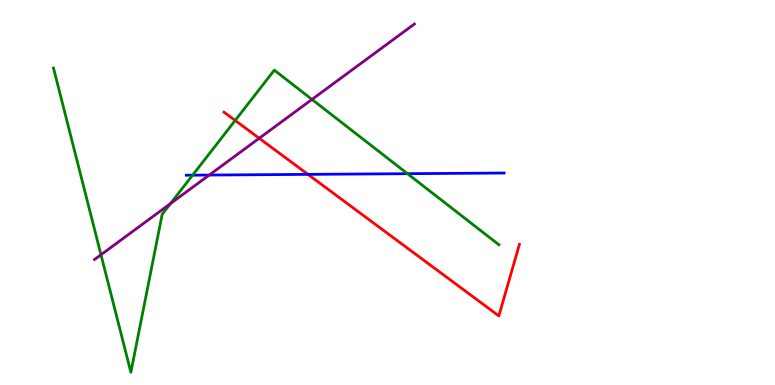[{'lines': ['blue', 'red'], 'intersections': [{'x': 3.97, 'y': 5.47}]}, {'lines': ['green', 'red'], 'intersections': [{'x': 3.03, 'y': 6.87}]}, {'lines': ['purple', 'red'], 'intersections': [{'x': 3.34, 'y': 6.41}]}, {'lines': ['blue', 'green'], 'intersections': [{'x': 2.49, 'y': 5.45}, {'x': 5.26, 'y': 5.49}]}, {'lines': ['blue', 'purple'], 'intersections': [{'x': 2.7, 'y': 5.45}]}, {'lines': ['green', 'purple'], 'intersections': [{'x': 1.3, 'y': 3.38}, {'x': 2.2, 'y': 4.71}, {'x': 4.03, 'y': 7.42}]}]